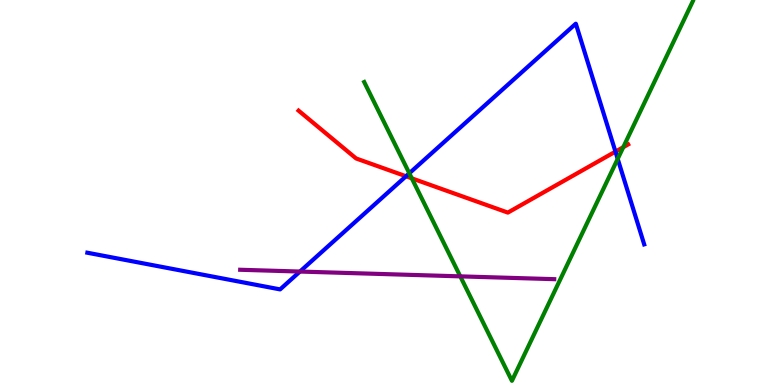[{'lines': ['blue', 'red'], 'intersections': [{'x': 5.24, 'y': 5.42}, {'x': 7.94, 'y': 6.06}]}, {'lines': ['green', 'red'], 'intersections': [{'x': 5.31, 'y': 5.37}, {'x': 8.04, 'y': 6.18}]}, {'lines': ['purple', 'red'], 'intersections': []}, {'lines': ['blue', 'green'], 'intersections': [{'x': 5.28, 'y': 5.5}, {'x': 7.97, 'y': 5.87}]}, {'lines': ['blue', 'purple'], 'intersections': [{'x': 3.87, 'y': 2.95}]}, {'lines': ['green', 'purple'], 'intersections': [{'x': 5.94, 'y': 2.82}]}]